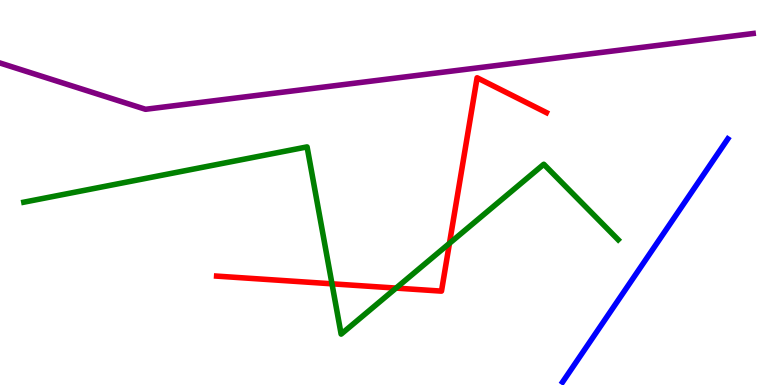[{'lines': ['blue', 'red'], 'intersections': []}, {'lines': ['green', 'red'], 'intersections': [{'x': 4.28, 'y': 2.63}, {'x': 5.11, 'y': 2.52}, {'x': 5.8, 'y': 3.68}]}, {'lines': ['purple', 'red'], 'intersections': []}, {'lines': ['blue', 'green'], 'intersections': []}, {'lines': ['blue', 'purple'], 'intersections': []}, {'lines': ['green', 'purple'], 'intersections': []}]